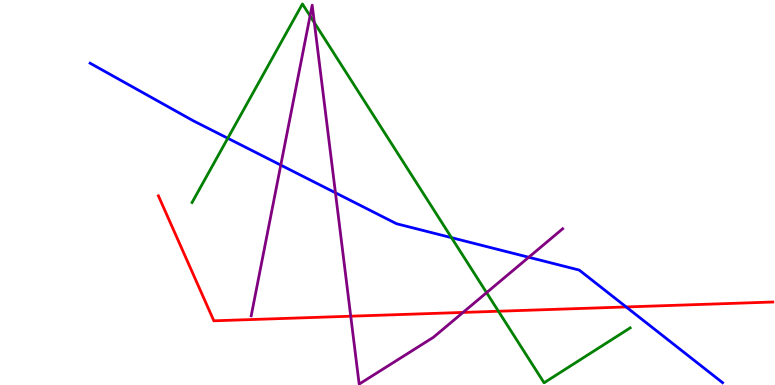[{'lines': ['blue', 'red'], 'intersections': [{'x': 8.08, 'y': 2.03}]}, {'lines': ['green', 'red'], 'intersections': [{'x': 6.43, 'y': 1.92}]}, {'lines': ['purple', 'red'], 'intersections': [{'x': 4.53, 'y': 1.79}, {'x': 5.97, 'y': 1.88}]}, {'lines': ['blue', 'green'], 'intersections': [{'x': 2.94, 'y': 6.41}, {'x': 5.83, 'y': 3.83}]}, {'lines': ['blue', 'purple'], 'intersections': [{'x': 3.62, 'y': 5.71}, {'x': 4.33, 'y': 4.99}, {'x': 6.82, 'y': 3.32}]}, {'lines': ['green', 'purple'], 'intersections': [{'x': 4.0, 'y': 9.59}, {'x': 4.06, 'y': 9.41}, {'x': 6.28, 'y': 2.4}]}]